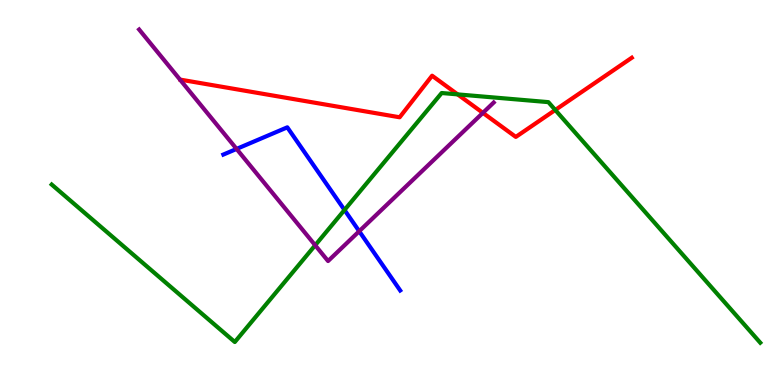[{'lines': ['blue', 'red'], 'intersections': []}, {'lines': ['green', 'red'], 'intersections': [{'x': 5.9, 'y': 7.55}, {'x': 7.16, 'y': 7.14}]}, {'lines': ['purple', 'red'], 'intersections': [{'x': 6.23, 'y': 7.07}]}, {'lines': ['blue', 'green'], 'intersections': [{'x': 4.45, 'y': 4.55}]}, {'lines': ['blue', 'purple'], 'intersections': [{'x': 3.05, 'y': 6.13}, {'x': 4.63, 'y': 3.99}]}, {'lines': ['green', 'purple'], 'intersections': [{'x': 4.07, 'y': 3.63}]}]